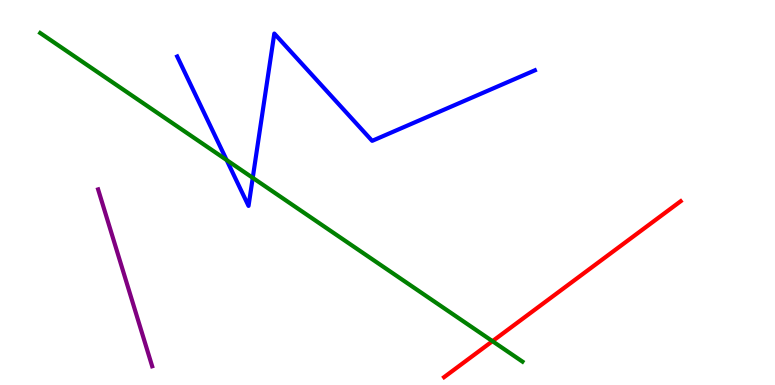[{'lines': ['blue', 'red'], 'intersections': []}, {'lines': ['green', 'red'], 'intersections': [{'x': 6.35, 'y': 1.14}]}, {'lines': ['purple', 'red'], 'intersections': []}, {'lines': ['blue', 'green'], 'intersections': [{'x': 2.92, 'y': 5.84}, {'x': 3.26, 'y': 5.38}]}, {'lines': ['blue', 'purple'], 'intersections': []}, {'lines': ['green', 'purple'], 'intersections': []}]